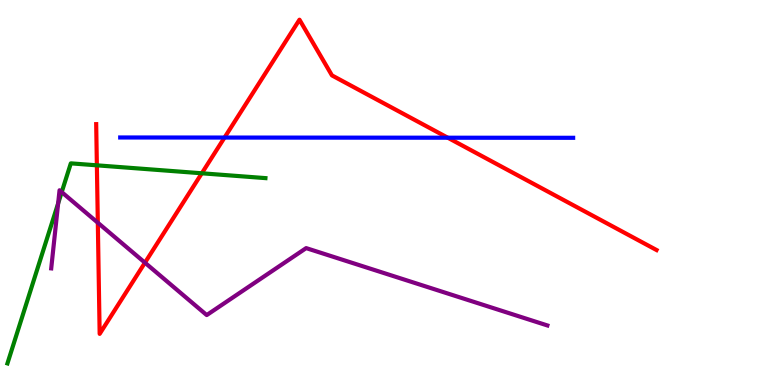[{'lines': ['blue', 'red'], 'intersections': [{'x': 2.9, 'y': 6.43}, {'x': 5.78, 'y': 6.42}]}, {'lines': ['green', 'red'], 'intersections': [{'x': 1.25, 'y': 5.71}, {'x': 2.6, 'y': 5.5}]}, {'lines': ['purple', 'red'], 'intersections': [{'x': 1.26, 'y': 4.22}, {'x': 1.87, 'y': 3.18}]}, {'lines': ['blue', 'green'], 'intersections': []}, {'lines': ['blue', 'purple'], 'intersections': []}, {'lines': ['green', 'purple'], 'intersections': [{'x': 0.75, 'y': 4.72}, {'x': 0.796, 'y': 5.01}]}]